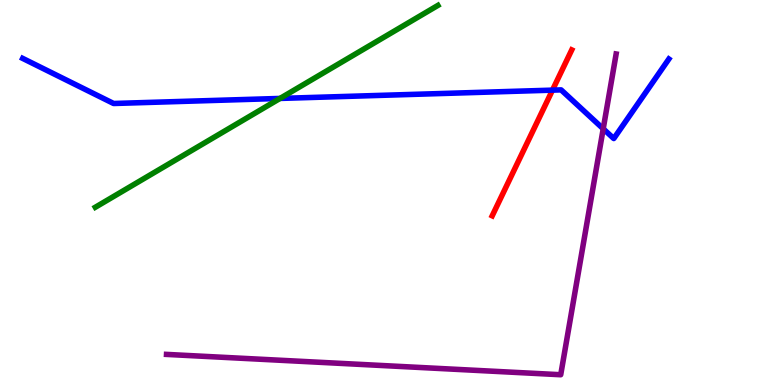[{'lines': ['blue', 'red'], 'intersections': [{'x': 7.13, 'y': 7.66}]}, {'lines': ['green', 'red'], 'intersections': []}, {'lines': ['purple', 'red'], 'intersections': []}, {'lines': ['blue', 'green'], 'intersections': [{'x': 3.61, 'y': 7.44}]}, {'lines': ['blue', 'purple'], 'intersections': [{'x': 7.78, 'y': 6.65}]}, {'lines': ['green', 'purple'], 'intersections': []}]